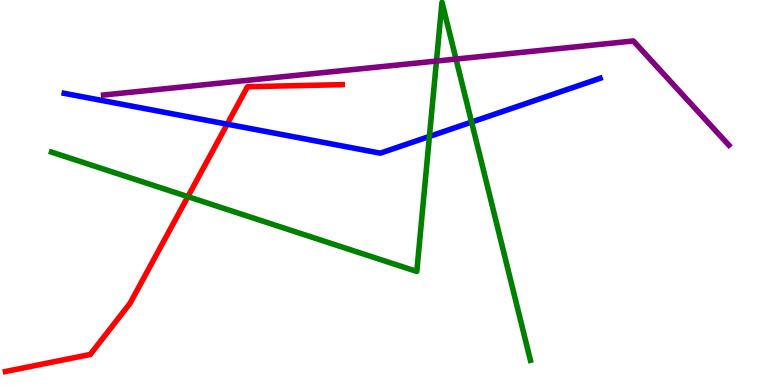[{'lines': ['blue', 'red'], 'intersections': [{'x': 2.93, 'y': 6.77}]}, {'lines': ['green', 'red'], 'intersections': [{'x': 2.42, 'y': 4.89}]}, {'lines': ['purple', 'red'], 'intersections': []}, {'lines': ['blue', 'green'], 'intersections': [{'x': 5.54, 'y': 6.46}, {'x': 6.08, 'y': 6.83}]}, {'lines': ['blue', 'purple'], 'intersections': []}, {'lines': ['green', 'purple'], 'intersections': [{'x': 5.63, 'y': 8.41}, {'x': 5.88, 'y': 8.47}]}]